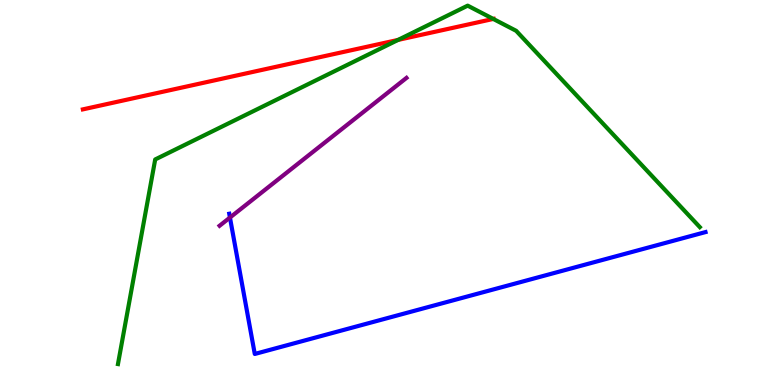[{'lines': ['blue', 'red'], 'intersections': []}, {'lines': ['green', 'red'], 'intersections': [{'x': 5.14, 'y': 8.96}, {'x': 6.36, 'y': 9.51}]}, {'lines': ['purple', 'red'], 'intersections': []}, {'lines': ['blue', 'green'], 'intersections': []}, {'lines': ['blue', 'purple'], 'intersections': [{'x': 2.97, 'y': 4.35}]}, {'lines': ['green', 'purple'], 'intersections': []}]